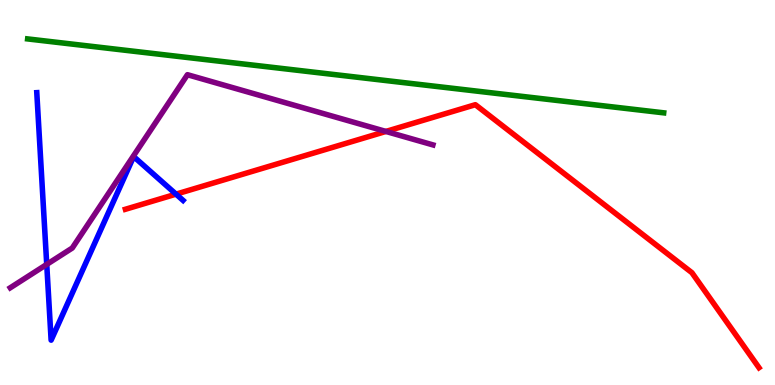[{'lines': ['blue', 'red'], 'intersections': [{'x': 2.27, 'y': 4.96}]}, {'lines': ['green', 'red'], 'intersections': []}, {'lines': ['purple', 'red'], 'intersections': [{'x': 4.98, 'y': 6.59}]}, {'lines': ['blue', 'green'], 'intersections': []}, {'lines': ['blue', 'purple'], 'intersections': [{'x': 0.603, 'y': 3.13}]}, {'lines': ['green', 'purple'], 'intersections': []}]